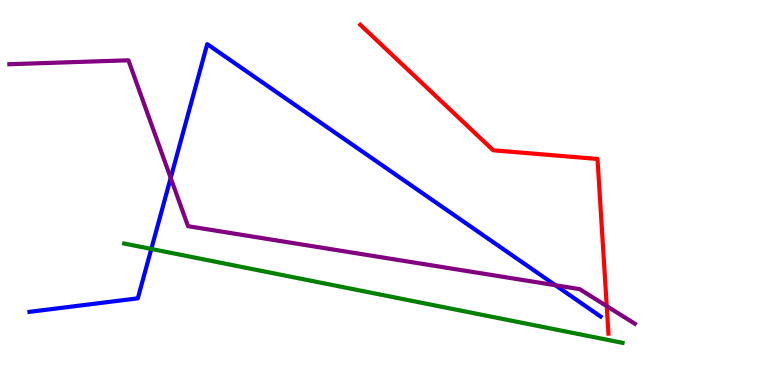[{'lines': ['blue', 'red'], 'intersections': []}, {'lines': ['green', 'red'], 'intersections': []}, {'lines': ['purple', 'red'], 'intersections': [{'x': 7.83, 'y': 2.05}]}, {'lines': ['blue', 'green'], 'intersections': [{'x': 1.95, 'y': 3.53}]}, {'lines': ['blue', 'purple'], 'intersections': [{'x': 2.2, 'y': 5.38}, {'x': 7.17, 'y': 2.59}]}, {'lines': ['green', 'purple'], 'intersections': []}]